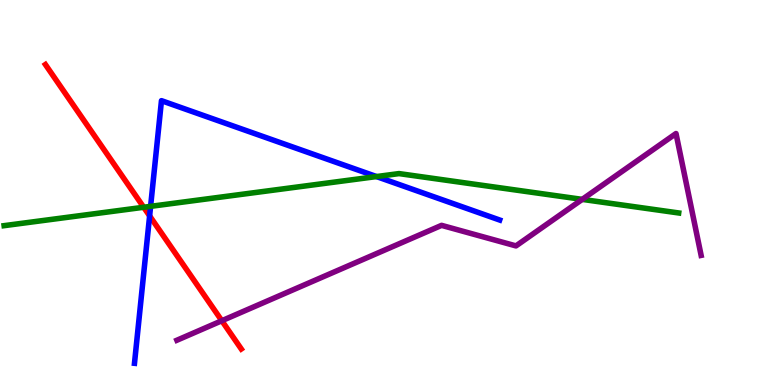[{'lines': ['blue', 'red'], 'intersections': [{'x': 1.93, 'y': 4.39}]}, {'lines': ['green', 'red'], 'intersections': [{'x': 1.85, 'y': 4.62}]}, {'lines': ['purple', 'red'], 'intersections': [{'x': 2.86, 'y': 1.67}]}, {'lines': ['blue', 'green'], 'intersections': [{'x': 1.94, 'y': 4.64}, {'x': 4.86, 'y': 5.41}]}, {'lines': ['blue', 'purple'], 'intersections': []}, {'lines': ['green', 'purple'], 'intersections': [{'x': 7.51, 'y': 4.82}]}]